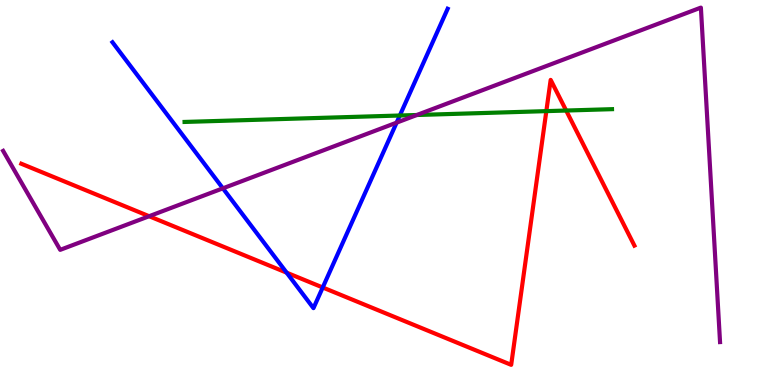[{'lines': ['blue', 'red'], 'intersections': [{'x': 3.7, 'y': 2.92}, {'x': 4.16, 'y': 2.53}]}, {'lines': ['green', 'red'], 'intersections': [{'x': 7.05, 'y': 7.11}, {'x': 7.31, 'y': 7.13}]}, {'lines': ['purple', 'red'], 'intersections': [{'x': 1.92, 'y': 4.38}]}, {'lines': ['blue', 'green'], 'intersections': [{'x': 5.16, 'y': 7.0}]}, {'lines': ['blue', 'purple'], 'intersections': [{'x': 2.88, 'y': 5.11}, {'x': 5.12, 'y': 6.81}]}, {'lines': ['green', 'purple'], 'intersections': [{'x': 5.38, 'y': 7.01}]}]